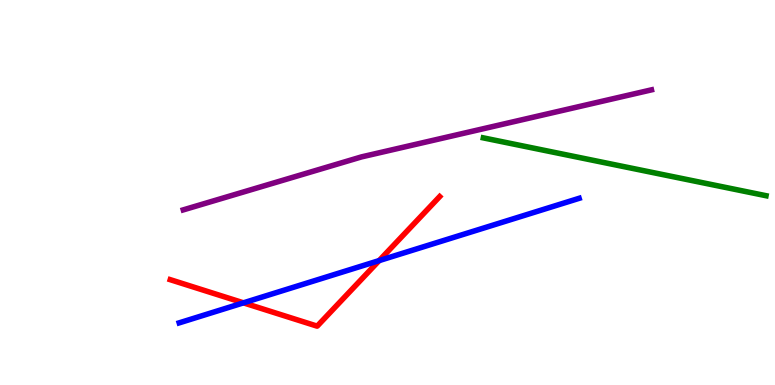[{'lines': ['blue', 'red'], 'intersections': [{'x': 3.14, 'y': 2.13}, {'x': 4.89, 'y': 3.23}]}, {'lines': ['green', 'red'], 'intersections': []}, {'lines': ['purple', 'red'], 'intersections': []}, {'lines': ['blue', 'green'], 'intersections': []}, {'lines': ['blue', 'purple'], 'intersections': []}, {'lines': ['green', 'purple'], 'intersections': []}]